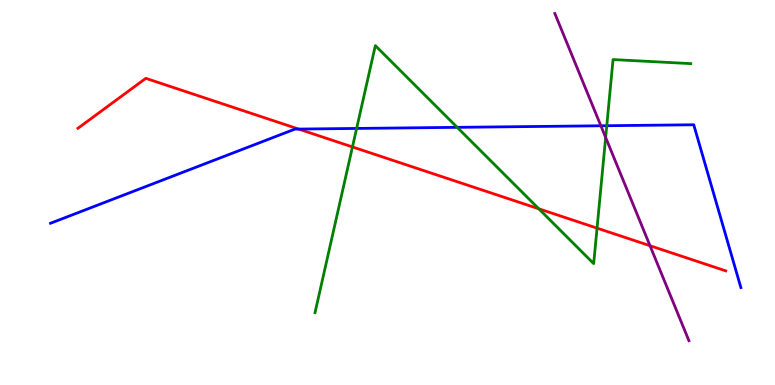[{'lines': ['blue', 'red'], 'intersections': [{'x': 3.85, 'y': 6.65}]}, {'lines': ['green', 'red'], 'intersections': [{'x': 4.55, 'y': 6.18}, {'x': 6.95, 'y': 4.58}, {'x': 7.7, 'y': 4.07}]}, {'lines': ['purple', 'red'], 'intersections': [{'x': 8.39, 'y': 3.62}]}, {'lines': ['blue', 'green'], 'intersections': [{'x': 4.6, 'y': 6.66}, {'x': 5.9, 'y': 6.69}, {'x': 7.83, 'y': 6.73}]}, {'lines': ['blue', 'purple'], 'intersections': [{'x': 7.75, 'y': 6.73}]}, {'lines': ['green', 'purple'], 'intersections': [{'x': 7.81, 'y': 6.43}]}]